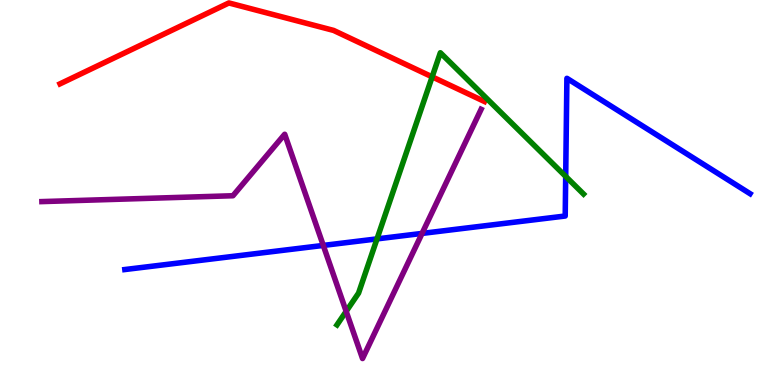[{'lines': ['blue', 'red'], 'intersections': []}, {'lines': ['green', 'red'], 'intersections': [{'x': 5.58, 'y': 8.0}]}, {'lines': ['purple', 'red'], 'intersections': []}, {'lines': ['blue', 'green'], 'intersections': [{'x': 4.86, 'y': 3.8}, {'x': 7.3, 'y': 5.42}]}, {'lines': ['blue', 'purple'], 'intersections': [{'x': 4.17, 'y': 3.63}, {'x': 5.45, 'y': 3.94}]}, {'lines': ['green', 'purple'], 'intersections': [{'x': 4.47, 'y': 1.91}]}]